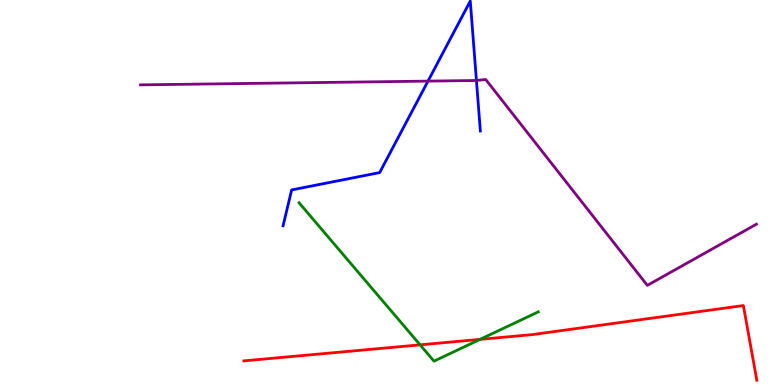[{'lines': ['blue', 'red'], 'intersections': []}, {'lines': ['green', 'red'], 'intersections': [{'x': 5.42, 'y': 1.04}, {'x': 6.19, 'y': 1.19}]}, {'lines': ['purple', 'red'], 'intersections': []}, {'lines': ['blue', 'green'], 'intersections': []}, {'lines': ['blue', 'purple'], 'intersections': [{'x': 5.52, 'y': 7.89}, {'x': 6.15, 'y': 7.91}]}, {'lines': ['green', 'purple'], 'intersections': []}]